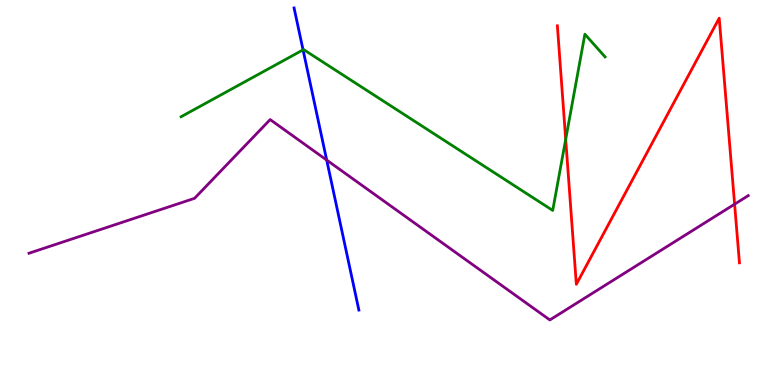[{'lines': ['blue', 'red'], 'intersections': []}, {'lines': ['green', 'red'], 'intersections': [{'x': 7.3, 'y': 6.38}]}, {'lines': ['purple', 'red'], 'intersections': [{'x': 9.48, 'y': 4.7}]}, {'lines': ['blue', 'green'], 'intersections': [{'x': 3.91, 'y': 8.7}]}, {'lines': ['blue', 'purple'], 'intersections': [{'x': 4.22, 'y': 5.84}]}, {'lines': ['green', 'purple'], 'intersections': []}]